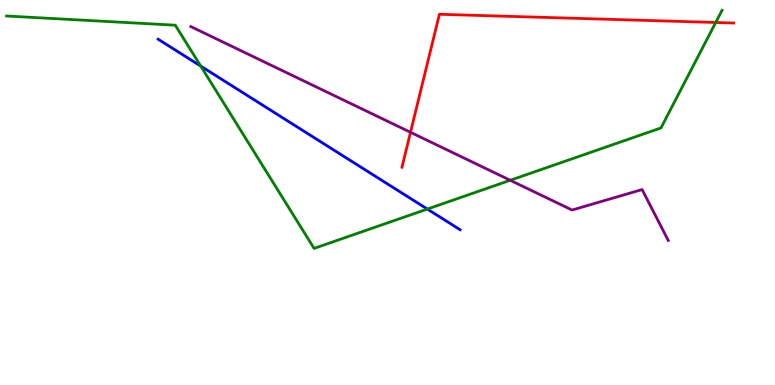[{'lines': ['blue', 'red'], 'intersections': []}, {'lines': ['green', 'red'], 'intersections': [{'x': 9.24, 'y': 9.42}]}, {'lines': ['purple', 'red'], 'intersections': [{'x': 5.3, 'y': 6.56}]}, {'lines': ['blue', 'green'], 'intersections': [{'x': 2.59, 'y': 8.28}, {'x': 5.51, 'y': 4.57}]}, {'lines': ['blue', 'purple'], 'intersections': []}, {'lines': ['green', 'purple'], 'intersections': [{'x': 6.58, 'y': 5.32}]}]